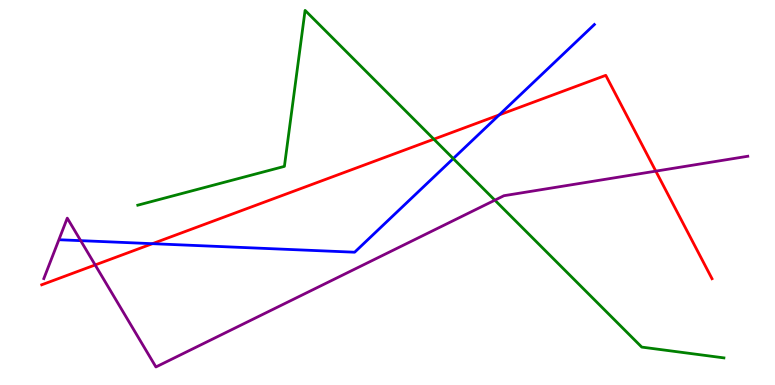[{'lines': ['blue', 'red'], 'intersections': [{'x': 1.97, 'y': 3.67}, {'x': 6.44, 'y': 7.02}]}, {'lines': ['green', 'red'], 'intersections': [{'x': 5.6, 'y': 6.38}]}, {'lines': ['purple', 'red'], 'intersections': [{'x': 1.23, 'y': 3.12}, {'x': 8.46, 'y': 5.55}]}, {'lines': ['blue', 'green'], 'intersections': [{'x': 5.85, 'y': 5.88}]}, {'lines': ['blue', 'purple'], 'intersections': [{'x': 1.04, 'y': 3.75}]}, {'lines': ['green', 'purple'], 'intersections': [{'x': 6.39, 'y': 4.8}]}]